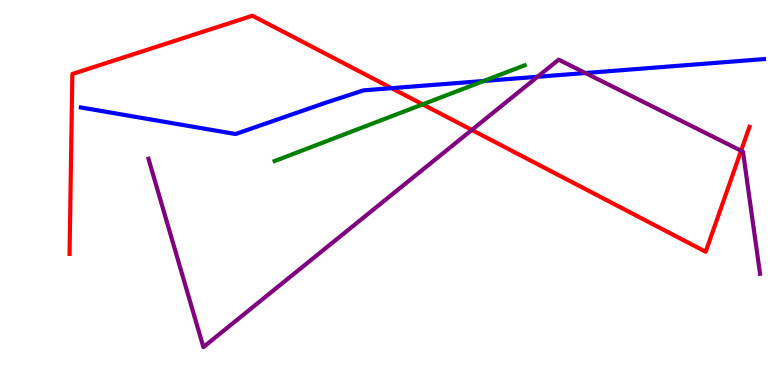[{'lines': ['blue', 'red'], 'intersections': [{'x': 5.05, 'y': 7.71}]}, {'lines': ['green', 'red'], 'intersections': [{'x': 5.45, 'y': 7.29}]}, {'lines': ['purple', 'red'], 'intersections': [{'x': 6.09, 'y': 6.62}, {'x': 9.56, 'y': 6.08}]}, {'lines': ['blue', 'green'], 'intersections': [{'x': 6.24, 'y': 7.9}]}, {'lines': ['blue', 'purple'], 'intersections': [{'x': 6.94, 'y': 8.01}, {'x': 7.55, 'y': 8.1}]}, {'lines': ['green', 'purple'], 'intersections': []}]